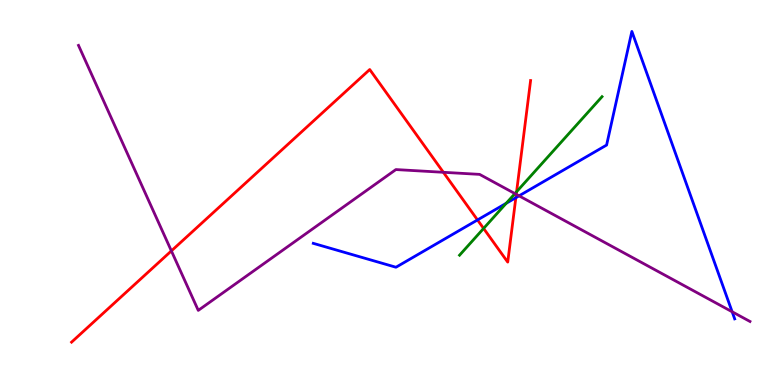[{'lines': ['blue', 'red'], 'intersections': [{'x': 6.16, 'y': 4.29}, {'x': 6.66, 'y': 4.86}]}, {'lines': ['green', 'red'], 'intersections': [{'x': 6.24, 'y': 4.07}, {'x': 6.67, 'y': 5.02}]}, {'lines': ['purple', 'red'], 'intersections': [{'x': 2.21, 'y': 3.48}, {'x': 5.72, 'y': 5.52}, {'x': 6.66, 'y': 4.95}]}, {'lines': ['blue', 'green'], 'intersections': [{'x': 6.53, 'y': 4.72}]}, {'lines': ['blue', 'purple'], 'intersections': [{'x': 6.7, 'y': 4.91}, {'x': 9.45, 'y': 1.9}]}, {'lines': ['green', 'purple'], 'intersections': [{'x': 6.64, 'y': 4.97}]}]